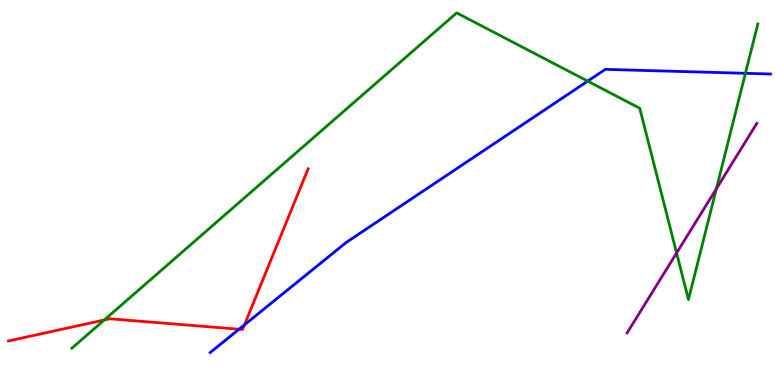[{'lines': ['blue', 'red'], 'intersections': [{'x': 3.08, 'y': 1.45}, {'x': 3.15, 'y': 1.56}]}, {'lines': ['green', 'red'], 'intersections': [{'x': 1.35, 'y': 1.69}]}, {'lines': ['purple', 'red'], 'intersections': []}, {'lines': ['blue', 'green'], 'intersections': [{'x': 7.58, 'y': 7.89}, {'x': 9.62, 'y': 8.1}]}, {'lines': ['blue', 'purple'], 'intersections': []}, {'lines': ['green', 'purple'], 'intersections': [{'x': 8.73, 'y': 3.43}, {'x': 9.24, 'y': 5.1}]}]